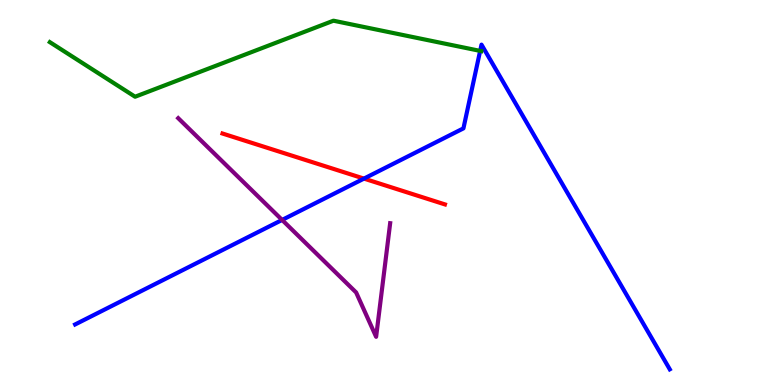[{'lines': ['blue', 'red'], 'intersections': [{'x': 4.7, 'y': 5.36}]}, {'lines': ['green', 'red'], 'intersections': []}, {'lines': ['purple', 'red'], 'intersections': []}, {'lines': ['blue', 'green'], 'intersections': [{'x': 6.2, 'y': 8.68}]}, {'lines': ['blue', 'purple'], 'intersections': [{'x': 3.64, 'y': 4.29}]}, {'lines': ['green', 'purple'], 'intersections': []}]